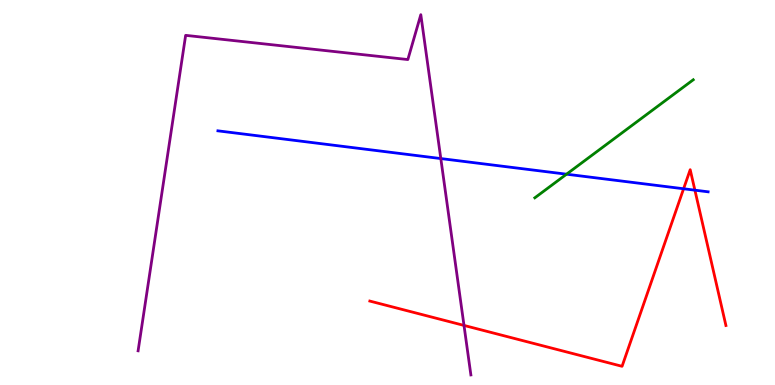[{'lines': ['blue', 'red'], 'intersections': [{'x': 8.82, 'y': 5.1}, {'x': 8.97, 'y': 5.06}]}, {'lines': ['green', 'red'], 'intersections': []}, {'lines': ['purple', 'red'], 'intersections': [{'x': 5.99, 'y': 1.55}]}, {'lines': ['blue', 'green'], 'intersections': [{'x': 7.31, 'y': 5.48}]}, {'lines': ['blue', 'purple'], 'intersections': [{'x': 5.69, 'y': 5.88}]}, {'lines': ['green', 'purple'], 'intersections': []}]